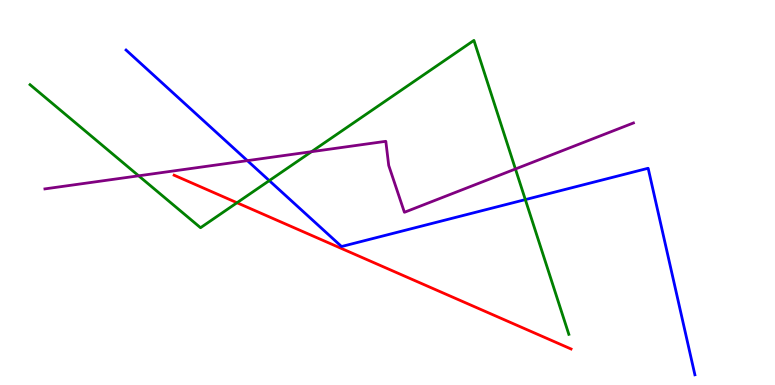[{'lines': ['blue', 'red'], 'intersections': []}, {'lines': ['green', 'red'], 'intersections': [{'x': 3.06, 'y': 4.73}]}, {'lines': ['purple', 'red'], 'intersections': []}, {'lines': ['blue', 'green'], 'intersections': [{'x': 3.47, 'y': 5.31}, {'x': 6.78, 'y': 4.82}]}, {'lines': ['blue', 'purple'], 'intersections': [{'x': 3.19, 'y': 5.83}]}, {'lines': ['green', 'purple'], 'intersections': [{'x': 1.79, 'y': 5.43}, {'x': 4.02, 'y': 6.06}, {'x': 6.65, 'y': 5.61}]}]